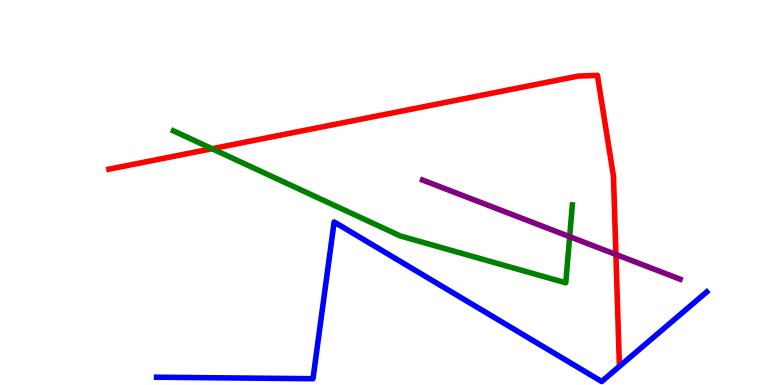[{'lines': ['blue', 'red'], 'intersections': []}, {'lines': ['green', 'red'], 'intersections': [{'x': 2.74, 'y': 6.14}]}, {'lines': ['purple', 'red'], 'intersections': [{'x': 7.95, 'y': 3.39}]}, {'lines': ['blue', 'green'], 'intersections': []}, {'lines': ['blue', 'purple'], 'intersections': []}, {'lines': ['green', 'purple'], 'intersections': [{'x': 7.35, 'y': 3.85}]}]